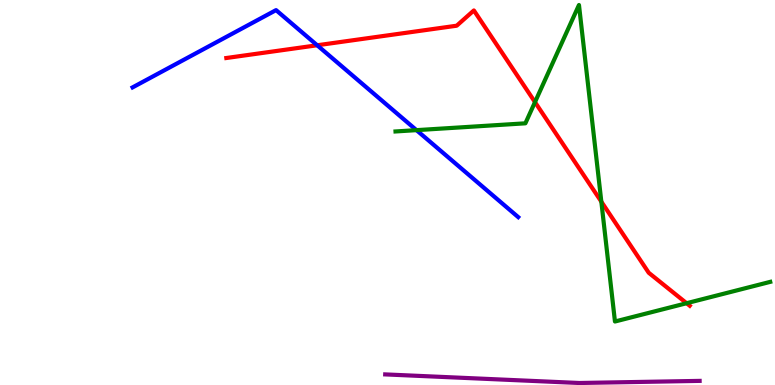[{'lines': ['blue', 'red'], 'intersections': [{'x': 4.09, 'y': 8.82}]}, {'lines': ['green', 'red'], 'intersections': [{'x': 6.9, 'y': 7.35}, {'x': 7.76, 'y': 4.76}, {'x': 8.86, 'y': 2.12}]}, {'lines': ['purple', 'red'], 'intersections': []}, {'lines': ['blue', 'green'], 'intersections': [{'x': 5.37, 'y': 6.62}]}, {'lines': ['blue', 'purple'], 'intersections': []}, {'lines': ['green', 'purple'], 'intersections': []}]